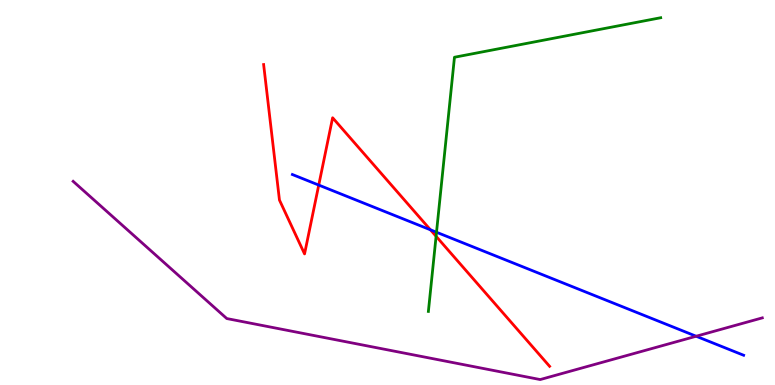[{'lines': ['blue', 'red'], 'intersections': [{'x': 4.11, 'y': 5.19}, {'x': 5.55, 'y': 4.03}]}, {'lines': ['green', 'red'], 'intersections': [{'x': 5.63, 'y': 3.86}]}, {'lines': ['purple', 'red'], 'intersections': []}, {'lines': ['blue', 'green'], 'intersections': [{'x': 5.63, 'y': 3.97}]}, {'lines': ['blue', 'purple'], 'intersections': [{'x': 8.98, 'y': 1.27}]}, {'lines': ['green', 'purple'], 'intersections': []}]